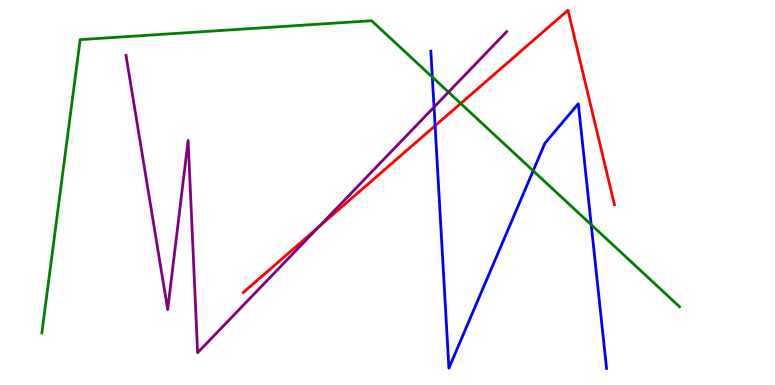[{'lines': ['blue', 'red'], 'intersections': [{'x': 5.61, 'y': 6.73}]}, {'lines': ['green', 'red'], 'intersections': [{'x': 5.94, 'y': 7.31}]}, {'lines': ['purple', 'red'], 'intersections': [{'x': 4.11, 'y': 4.1}]}, {'lines': ['blue', 'green'], 'intersections': [{'x': 5.58, 'y': 8.0}, {'x': 6.88, 'y': 5.56}, {'x': 7.63, 'y': 4.16}]}, {'lines': ['blue', 'purple'], 'intersections': [{'x': 5.6, 'y': 7.22}]}, {'lines': ['green', 'purple'], 'intersections': [{'x': 5.79, 'y': 7.61}]}]